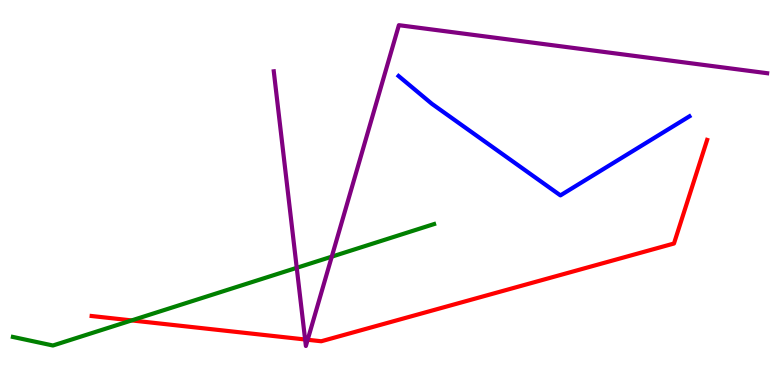[{'lines': ['blue', 'red'], 'intersections': []}, {'lines': ['green', 'red'], 'intersections': [{'x': 1.7, 'y': 1.68}]}, {'lines': ['purple', 'red'], 'intersections': [{'x': 3.94, 'y': 1.18}, {'x': 3.97, 'y': 1.17}]}, {'lines': ['blue', 'green'], 'intersections': []}, {'lines': ['blue', 'purple'], 'intersections': []}, {'lines': ['green', 'purple'], 'intersections': [{'x': 3.83, 'y': 3.04}, {'x': 4.28, 'y': 3.33}]}]